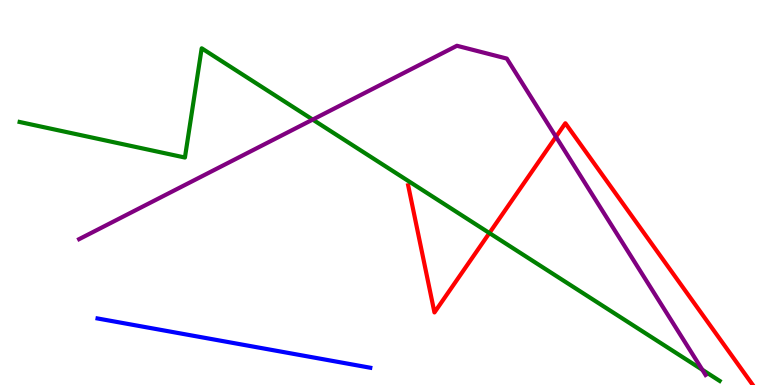[{'lines': ['blue', 'red'], 'intersections': []}, {'lines': ['green', 'red'], 'intersections': [{'x': 6.31, 'y': 3.95}]}, {'lines': ['purple', 'red'], 'intersections': [{'x': 7.17, 'y': 6.45}]}, {'lines': ['blue', 'green'], 'intersections': []}, {'lines': ['blue', 'purple'], 'intersections': []}, {'lines': ['green', 'purple'], 'intersections': [{'x': 4.03, 'y': 6.89}, {'x': 9.06, 'y': 0.395}]}]